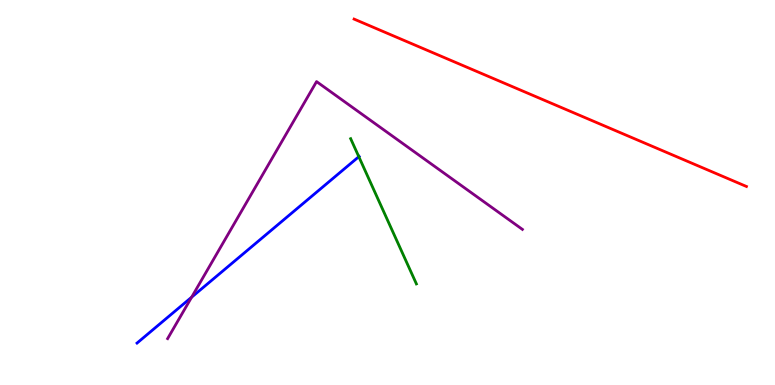[{'lines': ['blue', 'red'], 'intersections': []}, {'lines': ['green', 'red'], 'intersections': []}, {'lines': ['purple', 'red'], 'intersections': []}, {'lines': ['blue', 'green'], 'intersections': [{'x': 4.63, 'y': 5.93}]}, {'lines': ['blue', 'purple'], 'intersections': [{'x': 2.47, 'y': 2.28}]}, {'lines': ['green', 'purple'], 'intersections': []}]